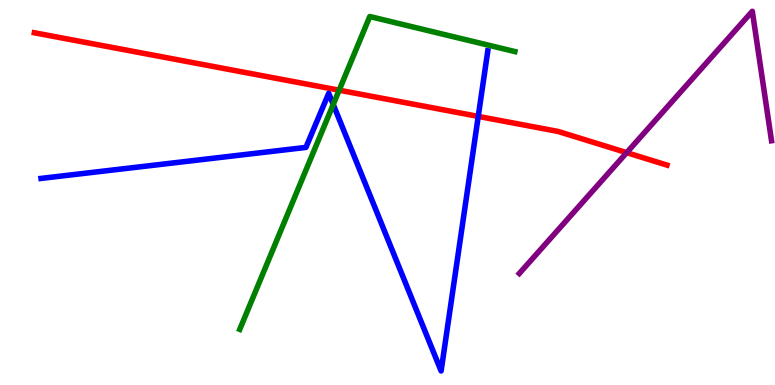[{'lines': ['blue', 'red'], 'intersections': [{'x': 6.17, 'y': 6.98}]}, {'lines': ['green', 'red'], 'intersections': [{'x': 4.38, 'y': 7.66}]}, {'lines': ['purple', 'red'], 'intersections': [{'x': 8.09, 'y': 6.04}]}, {'lines': ['blue', 'green'], 'intersections': [{'x': 4.3, 'y': 7.29}]}, {'lines': ['blue', 'purple'], 'intersections': []}, {'lines': ['green', 'purple'], 'intersections': []}]